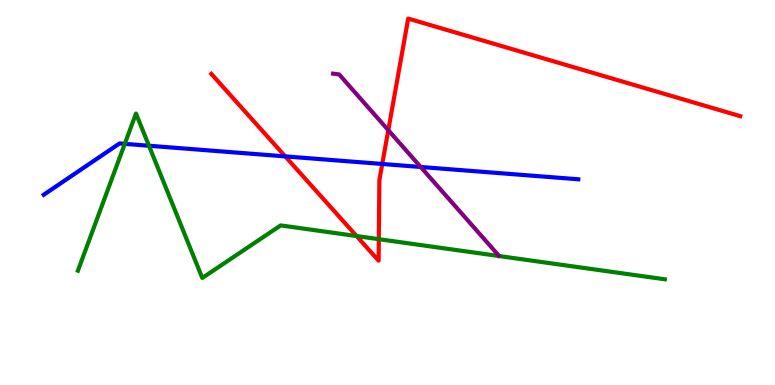[{'lines': ['blue', 'red'], 'intersections': [{'x': 3.68, 'y': 5.94}, {'x': 4.93, 'y': 5.74}]}, {'lines': ['green', 'red'], 'intersections': [{'x': 4.6, 'y': 3.87}, {'x': 4.89, 'y': 3.79}]}, {'lines': ['purple', 'red'], 'intersections': [{'x': 5.01, 'y': 6.62}]}, {'lines': ['blue', 'green'], 'intersections': [{'x': 1.61, 'y': 6.26}, {'x': 1.92, 'y': 6.21}]}, {'lines': ['blue', 'purple'], 'intersections': [{'x': 5.43, 'y': 5.66}]}, {'lines': ['green', 'purple'], 'intersections': []}]